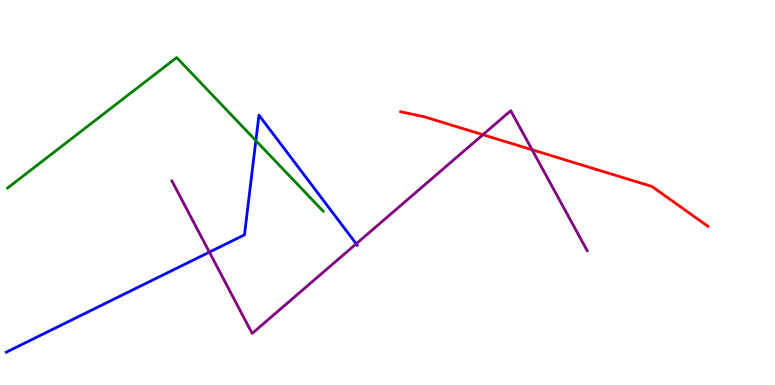[{'lines': ['blue', 'red'], 'intersections': []}, {'lines': ['green', 'red'], 'intersections': []}, {'lines': ['purple', 'red'], 'intersections': [{'x': 6.23, 'y': 6.5}, {'x': 6.87, 'y': 6.11}]}, {'lines': ['blue', 'green'], 'intersections': [{'x': 3.3, 'y': 6.35}]}, {'lines': ['blue', 'purple'], 'intersections': [{'x': 2.7, 'y': 3.45}, {'x': 4.6, 'y': 3.67}]}, {'lines': ['green', 'purple'], 'intersections': []}]